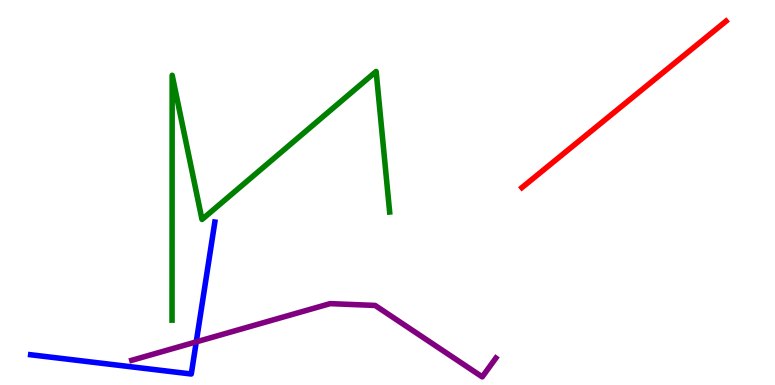[{'lines': ['blue', 'red'], 'intersections': []}, {'lines': ['green', 'red'], 'intersections': []}, {'lines': ['purple', 'red'], 'intersections': []}, {'lines': ['blue', 'green'], 'intersections': []}, {'lines': ['blue', 'purple'], 'intersections': [{'x': 2.53, 'y': 1.12}]}, {'lines': ['green', 'purple'], 'intersections': []}]